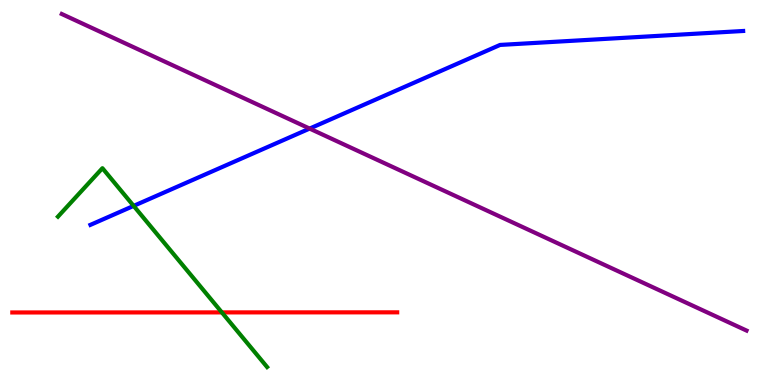[{'lines': ['blue', 'red'], 'intersections': []}, {'lines': ['green', 'red'], 'intersections': [{'x': 2.86, 'y': 1.89}]}, {'lines': ['purple', 'red'], 'intersections': []}, {'lines': ['blue', 'green'], 'intersections': [{'x': 1.72, 'y': 4.65}]}, {'lines': ['blue', 'purple'], 'intersections': [{'x': 4.0, 'y': 6.66}]}, {'lines': ['green', 'purple'], 'intersections': []}]